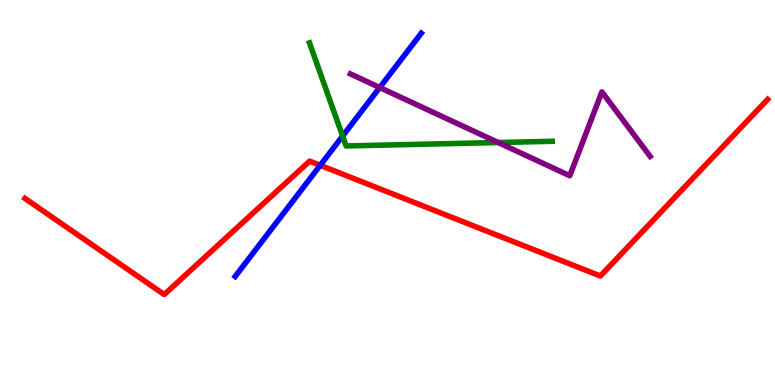[{'lines': ['blue', 'red'], 'intersections': [{'x': 4.13, 'y': 5.71}]}, {'lines': ['green', 'red'], 'intersections': []}, {'lines': ['purple', 'red'], 'intersections': []}, {'lines': ['blue', 'green'], 'intersections': [{'x': 4.42, 'y': 6.47}]}, {'lines': ['blue', 'purple'], 'intersections': [{'x': 4.9, 'y': 7.73}]}, {'lines': ['green', 'purple'], 'intersections': [{'x': 6.43, 'y': 6.3}]}]